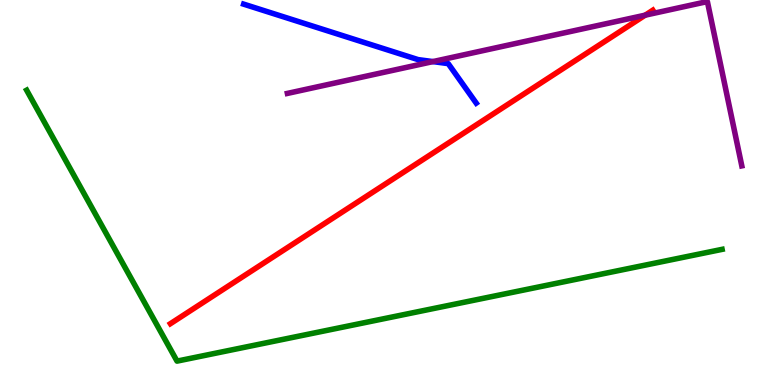[{'lines': ['blue', 'red'], 'intersections': []}, {'lines': ['green', 'red'], 'intersections': []}, {'lines': ['purple', 'red'], 'intersections': [{'x': 8.33, 'y': 9.61}]}, {'lines': ['blue', 'green'], 'intersections': []}, {'lines': ['blue', 'purple'], 'intersections': [{'x': 5.59, 'y': 8.4}]}, {'lines': ['green', 'purple'], 'intersections': []}]